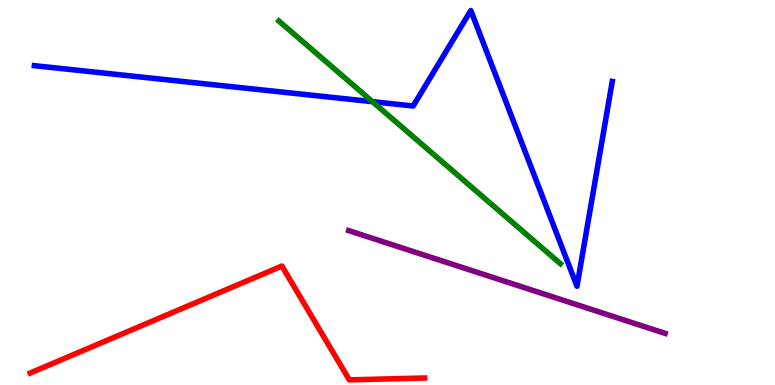[{'lines': ['blue', 'red'], 'intersections': []}, {'lines': ['green', 'red'], 'intersections': []}, {'lines': ['purple', 'red'], 'intersections': []}, {'lines': ['blue', 'green'], 'intersections': [{'x': 4.81, 'y': 7.36}]}, {'lines': ['blue', 'purple'], 'intersections': []}, {'lines': ['green', 'purple'], 'intersections': []}]